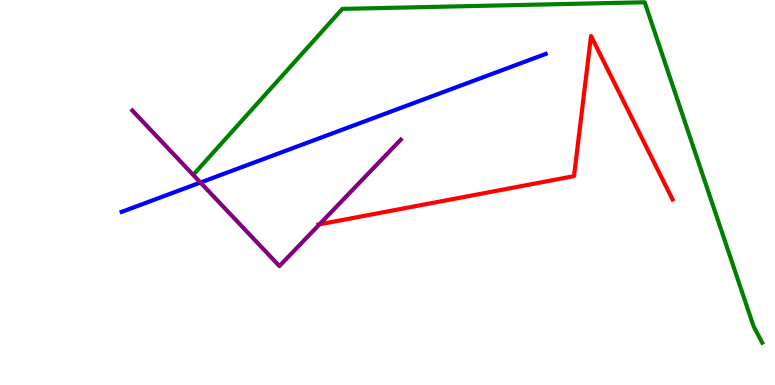[{'lines': ['blue', 'red'], 'intersections': []}, {'lines': ['green', 'red'], 'intersections': []}, {'lines': ['purple', 'red'], 'intersections': [{'x': 4.12, 'y': 4.17}]}, {'lines': ['blue', 'green'], 'intersections': []}, {'lines': ['blue', 'purple'], 'intersections': [{'x': 2.59, 'y': 5.26}]}, {'lines': ['green', 'purple'], 'intersections': []}]